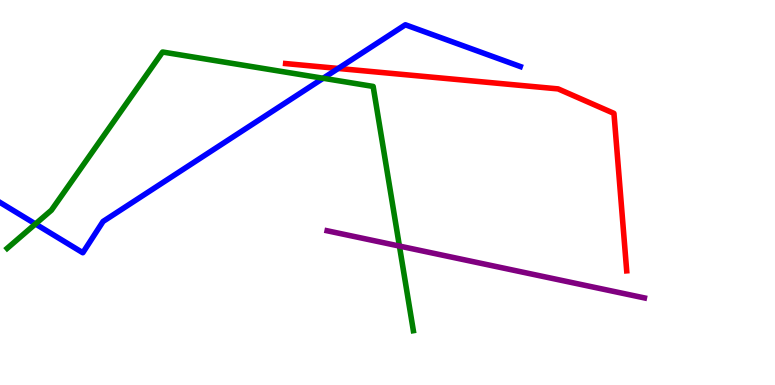[{'lines': ['blue', 'red'], 'intersections': [{'x': 4.36, 'y': 8.22}]}, {'lines': ['green', 'red'], 'intersections': []}, {'lines': ['purple', 'red'], 'intersections': []}, {'lines': ['blue', 'green'], 'intersections': [{'x': 0.457, 'y': 4.18}, {'x': 4.17, 'y': 7.97}]}, {'lines': ['blue', 'purple'], 'intersections': []}, {'lines': ['green', 'purple'], 'intersections': [{'x': 5.15, 'y': 3.61}]}]